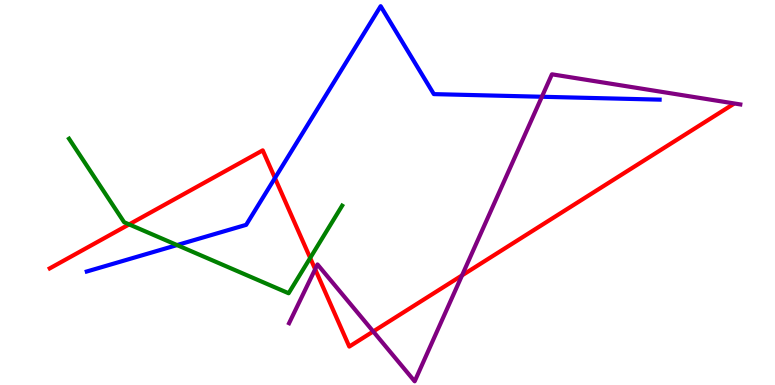[{'lines': ['blue', 'red'], 'intersections': [{'x': 3.55, 'y': 5.38}]}, {'lines': ['green', 'red'], 'intersections': [{'x': 1.67, 'y': 4.17}, {'x': 4.0, 'y': 3.3}]}, {'lines': ['purple', 'red'], 'intersections': [{'x': 4.07, 'y': 3.01}, {'x': 4.82, 'y': 1.39}, {'x': 5.96, 'y': 2.85}]}, {'lines': ['blue', 'green'], 'intersections': [{'x': 2.28, 'y': 3.63}]}, {'lines': ['blue', 'purple'], 'intersections': [{'x': 6.99, 'y': 7.49}]}, {'lines': ['green', 'purple'], 'intersections': []}]